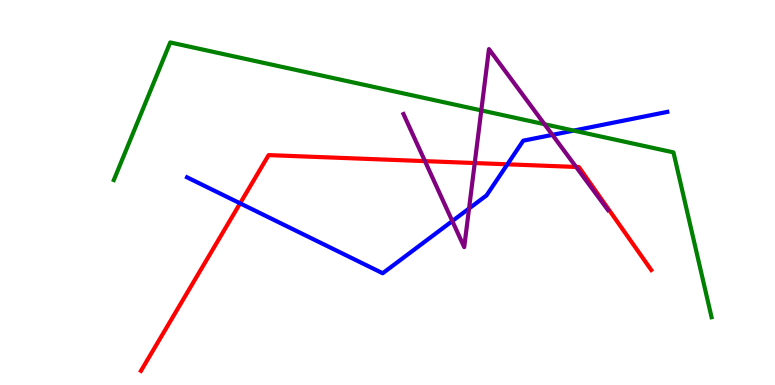[{'lines': ['blue', 'red'], 'intersections': [{'x': 3.1, 'y': 4.72}, {'x': 6.55, 'y': 5.73}]}, {'lines': ['green', 'red'], 'intersections': []}, {'lines': ['purple', 'red'], 'intersections': [{'x': 5.48, 'y': 5.81}, {'x': 6.13, 'y': 5.76}, {'x': 7.43, 'y': 5.66}]}, {'lines': ['blue', 'green'], 'intersections': [{'x': 7.4, 'y': 6.61}]}, {'lines': ['blue', 'purple'], 'intersections': [{'x': 5.84, 'y': 4.26}, {'x': 6.05, 'y': 4.58}, {'x': 7.13, 'y': 6.5}]}, {'lines': ['green', 'purple'], 'intersections': [{'x': 6.21, 'y': 7.13}, {'x': 7.03, 'y': 6.77}]}]